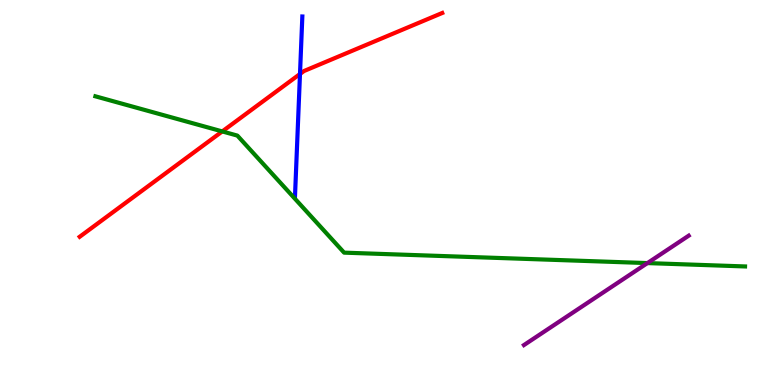[{'lines': ['blue', 'red'], 'intersections': [{'x': 3.87, 'y': 8.08}]}, {'lines': ['green', 'red'], 'intersections': [{'x': 2.87, 'y': 6.59}]}, {'lines': ['purple', 'red'], 'intersections': []}, {'lines': ['blue', 'green'], 'intersections': []}, {'lines': ['blue', 'purple'], 'intersections': []}, {'lines': ['green', 'purple'], 'intersections': [{'x': 8.35, 'y': 3.17}]}]